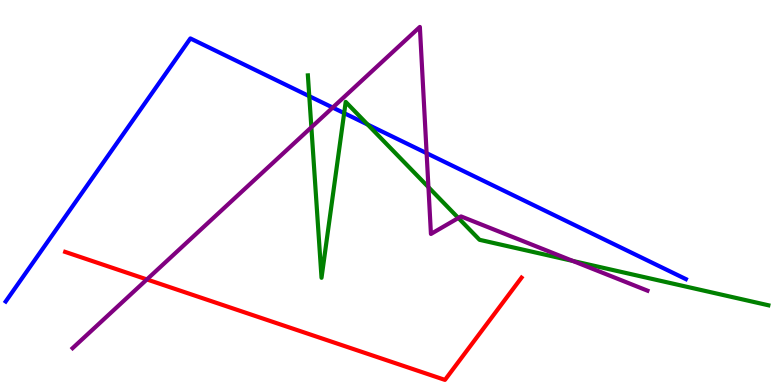[{'lines': ['blue', 'red'], 'intersections': []}, {'lines': ['green', 'red'], 'intersections': []}, {'lines': ['purple', 'red'], 'intersections': [{'x': 1.9, 'y': 2.74}]}, {'lines': ['blue', 'green'], 'intersections': [{'x': 3.99, 'y': 7.5}, {'x': 4.44, 'y': 7.06}, {'x': 4.74, 'y': 6.76}]}, {'lines': ['blue', 'purple'], 'intersections': [{'x': 4.29, 'y': 7.21}, {'x': 5.5, 'y': 6.02}]}, {'lines': ['green', 'purple'], 'intersections': [{'x': 4.02, 'y': 6.69}, {'x': 5.53, 'y': 5.14}, {'x': 5.91, 'y': 4.34}, {'x': 7.39, 'y': 3.22}]}]